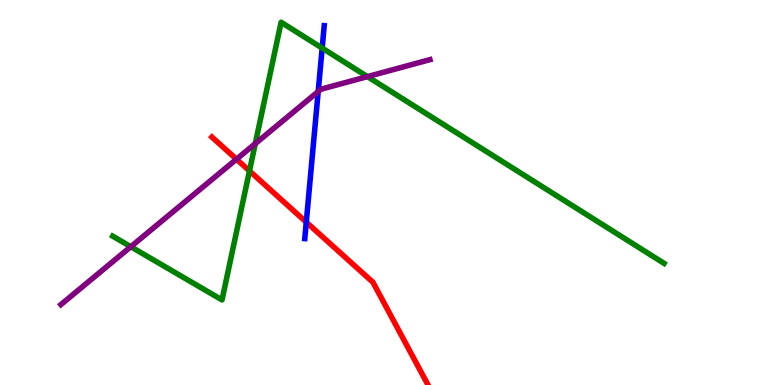[{'lines': ['blue', 'red'], 'intersections': [{'x': 3.95, 'y': 4.23}]}, {'lines': ['green', 'red'], 'intersections': [{'x': 3.22, 'y': 5.56}]}, {'lines': ['purple', 'red'], 'intersections': [{'x': 3.05, 'y': 5.86}]}, {'lines': ['blue', 'green'], 'intersections': [{'x': 4.16, 'y': 8.75}]}, {'lines': ['blue', 'purple'], 'intersections': [{'x': 4.11, 'y': 7.62}]}, {'lines': ['green', 'purple'], 'intersections': [{'x': 1.69, 'y': 3.59}, {'x': 3.29, 'y': 6.27}, {'x': 4.74, 'y': 8.01}]}]